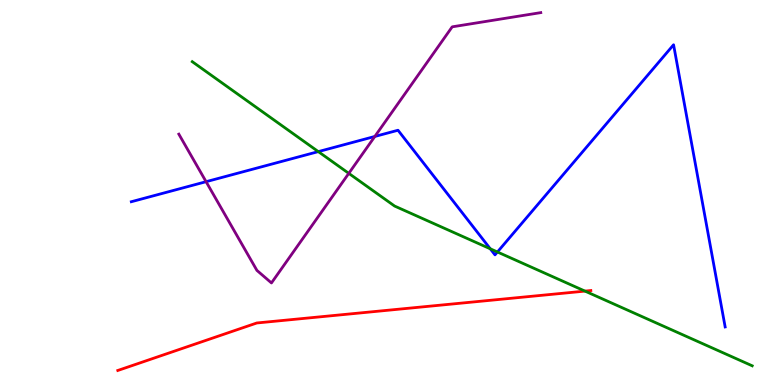[{'lines': ['blue', 'red'], 'intersections': []}, {'lines': ['green', 'red'], 'intersections': [{'x': 7.55, 'y': 2.44}]}, {'lines': ['purple', 'red'], 'intersections': []}, {'lines': ['blue', 'green'], 'intersections': [{'x': 4.11, 'y': 6.06}, {'x': 6.33, 'y': 3.54}, {'x': 6.42, 'y': 3.45}]}, {'lines': ['blue', 'purple'], 'intersections': [{'x': 2.66, 'y': 5.28}, {'x': 4.84, 'y': 6.46}]}, {'lines': ['green', 'purple'], 'intersections': [{'x': 4.5, 'y': 5.5}]}]